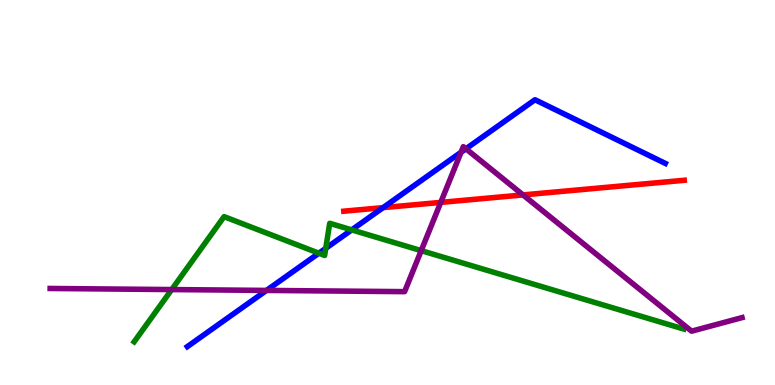[{'lines': ['blue', 'red'], 'intersections': [{'x': 4.94, 'y': 4.61}]}, {'lines': ['green', 'red'], 'intersections': []}, {'lines': ['purple', 'red'], 'intersections': [{'x': 5.69, 'y': 4.74}, {'x': 6.75, 'y': 4.94}]}, {'lines': ['blue', 'green'], 'intersections': [{'x': 4.11, 'y': 3.42}, {'x': 4.2, 'y': 3.55}, {'x': 4.54, 'y': 4.03}]}, {'lines': ['blue', 'purple'], 'intersections': [{'x': 3.44, 'y': 2.46}, {'x': 5.95, 'y': 6.05}, {'x': 6.01, 'y': 6.14}]}, {'lines': ['green', 'purple'], 'intersections': [{'x': 2.22, 'y': 2.48}, {'x': 5.44, 'y': 3.49}]}]